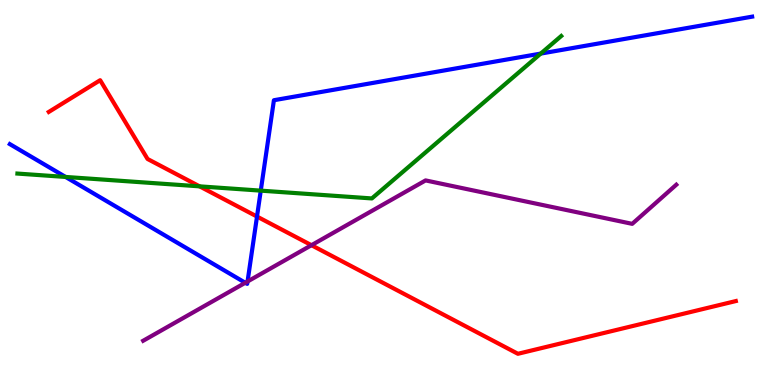[{'lines': ['blue', 'red'], 'intersections': [{'x': 3.32, 'y': 4.38}]}, {'lines': ['green', 'red'], 'intersections': [{'x': 2.58, 'y': 5.16}]}, {'lines': ['purple', 'red'], 'intersections': [{'x': 4.02, 'y': 3.63}]}, {'lines': ['blue', 'green'], 'intersections': [{'x': 0.846, 'y': 5.4}, {'x': 3.36, 'y': 5.05}, {'x': 6.98, 'y': 8.61}]}, {'lines': ['blue', 'purple'], 'intersections': [{'x': 3.17, 'y': 2.66}, {'x': 3.19, 'y': 2.69}]}, {'lines': ['green', 'purple'], 'intersections': []}]